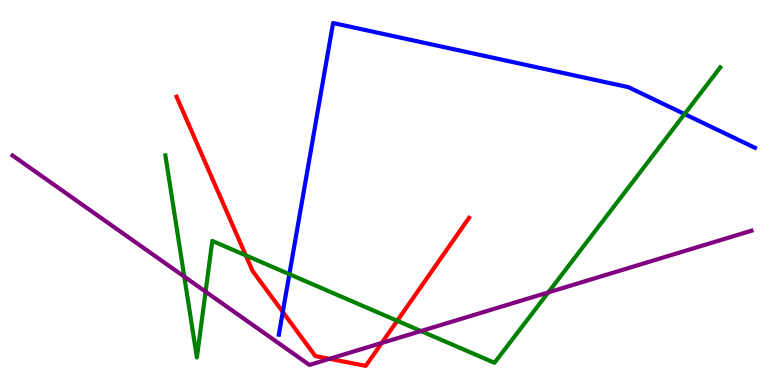[{'lines': ['blue', 'red'], 'intersections': [{'x': 3.65, 'y': 1.9}]}, {'lines': ['green', 'red'], 'intersections': [{'x': 3.17, 'y': 3.37}, {'x': 5.13, 'y': 1.67}]}, {'lines': ['purple', 'red'], 'intersections': [{'x': 4.25, 'y': 0.68}, {'x': 4.93, 'y': 1.09}]}, {'lines': ['blue', 'green'], 'intersections': [{'x': 3.73, 'y': 2.88}, {'x': 8.83, 'y': 7.04}]}, {'lines': ['blue', 'purple'], 'intersections': []}, {'lines': ['green', 'purple'], 'intersections': [{'x': 2.38, 'y': 2.81}, {'x': 2.65, 'y': 2.42}, {'x': 5.43, 'y': 1.4}, {'x': 7.07, 'y': 2.4}]}]